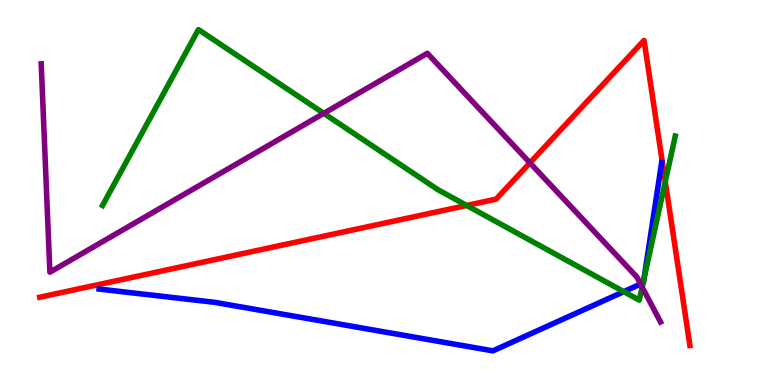[{'lines': ['blue', 'red'], 'intersections': []}, {'lines': ['green', 'red'], 'intersections': [{'x': 6.02, 'y': 4.66}, {'x': 8.58, 'y': 5.28}]}, {'lines': ['purple', 'red'], 'intersections': [{'x': 6.84, 'y': 5.77}]}, {'lines': ['blue', 'green'], 'intersections': [{'x': 8.05, 'y': 2.42}, {'x': 8.3, 'y': 2.65}, {'x': 8.31, 'y': 2.76}]}, {'lines': ['blue', 'purple'], 'intersections': [{'x': 8.27, 'y': 2.62}]}, {'lines': ['green', 'purple'], 'intersections': [{'x': 4.18, 'y': 7.06}, {'x': 8.29, 'y': 2.54}]}]